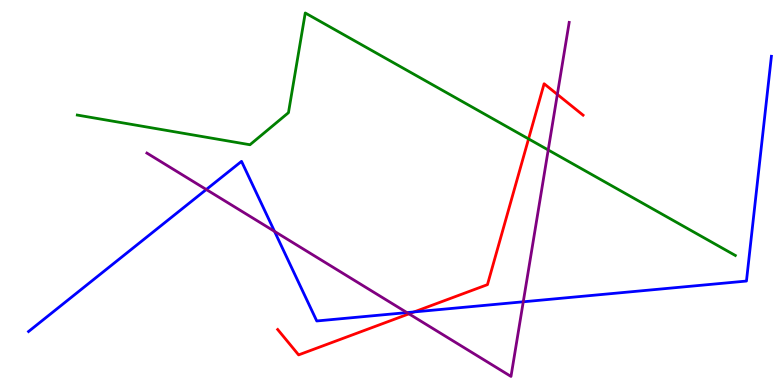[{'lines': ['blue', 'red'], 'intersections': [{'x': 5.34, 'y': 1.9}]}, {'lines': ['green', 'red'], 'intersections': [{'x': 6.82, 'y': 6.39}]}, {'lines': ['purple', 'red'], 'intersections': [{'x': 5.28, 'y': 1.85}, {'x': 7.19, 'y': 7.55}]}, {'lines': ['blue', 'green'], 'intersections': []}, {'lines': ['blue', 'purple'], 'intersections': [{'x': 2.66, 'y': 5.08}, {'x': 3.54, 'y': 3.99}, {'x': 5.25, 'y': 1.88}, {'x': 6.75, 'y': 2.16}]}, {'lines': ['green', 'purple'], 'intersections': [{'x': 7.07, 'y': 6.1}]}]